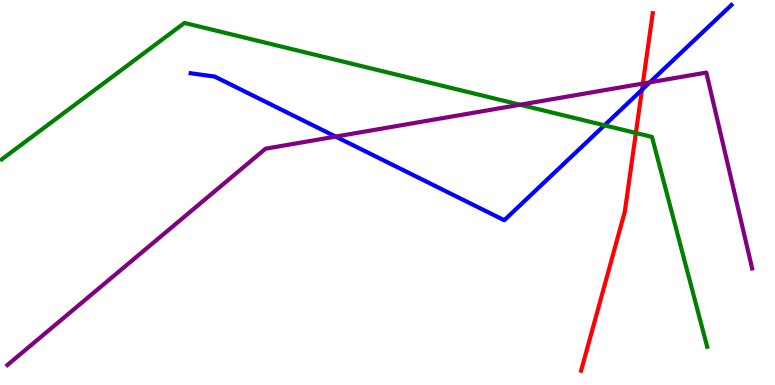[{'lines': ['blue', 'red'], 'intersections': [{'x': 8.28, 'y': 7.67}]}, {'lines': ['green', 'red'], 'intersections': [{'x': 8.2, 'y': 6.55}]}, {'lines': ['purple', 'red'], 'intersections': [{'x': 8.29, 'y': 7.83}]}, {'lines': ['blue', 'green'], 'intersections': [{'x': 7.8, 'y': 6.75}]}, {'lines': ['blue', 'purple'], 'intersections': [{'x': 4.33, 'y': 6.45}, {'x': 8.38, 'y': 7.86}]}, {'lines': ['green', 'purple'], 'intersections': [{'x': 6.71, 'y': 7.28}]}]